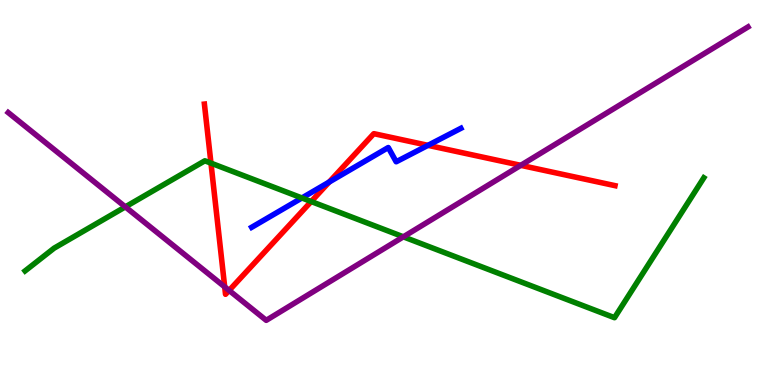[{'lines': ['blue', 'red'], 'intersections': [{'x': 4.25, 'y': 5.27}, {'x': 5.52, 'y': 6.23}]}, {'lines': ['green', 'red'], 'intersections': [{'x': 2.72, 'y': 5.76}, {'x': 4.02, 'y': 4.77}]}, {'lines': ['purple', 'red'], 'intersections': [{'x': 2.9, 'y': 2.55}, {'x': 2.96, 'y': 2.46}, {'x': 6.72, 'y': 5.71}]}, {'lines': ['blue', 'green'], 'intersections': [{'x': 3.9, 'y': 4.86}]}, {'lines': ['blue', 'purple'], 'intersections': []}, {'lines': ['green', 'purple'], 'intersections': [{'x': 1.62, 'y': 4.63}, {'x': 5.2, 'y': 3.85}]}]